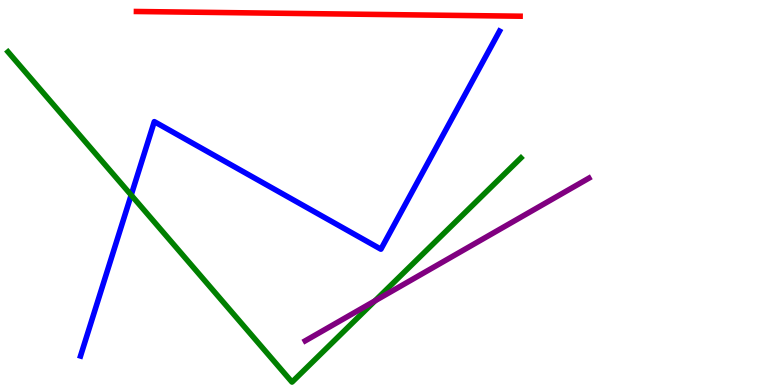[{'lines': ['blue', 'red'], 'intersections': []}, {'lines': ['green', 'red'], 'intersections': []}, {'lines': ['purple', 'red'], 'intersections': []}, {'lines': ['blue', 'green'], 'intersections': [{'x': 1.69, 'y': 4.93}]}, {'lines': ['blue', 'purple'], 'intersections': []}, {'lines': ['green', 'purple'], 'intersections': [{'x': 4.84, 'y': 2.19}]}]